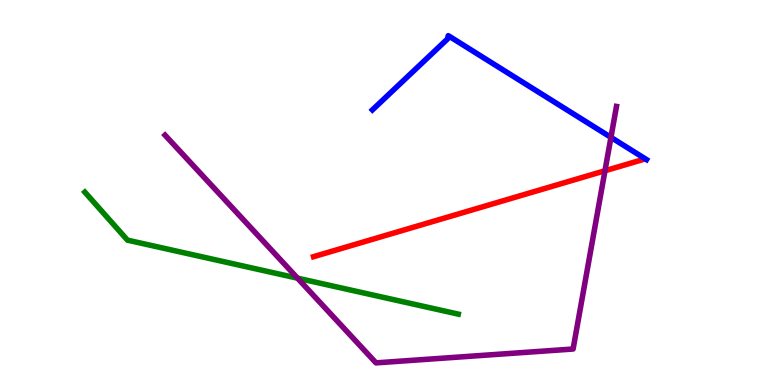[{'lines': ['blue', 'red'], 'intersections': []}, {'lines': ['green', 'red'], 'intersections': []}, {'lines': ['purple', 'red'], 'intersections': [{'x': 7.81, 'y': 5.56}]}, {'lines': ['blue', 'green'], 'intersections': []}, {'lines': ['blue', 'purple'], 'intersections': [{'x': 7.88, 'y': 6.43}]}, {'lines': ['green', 'purple'], 'intersections': [{'x': 3.84, 'y': 2.77}]}]